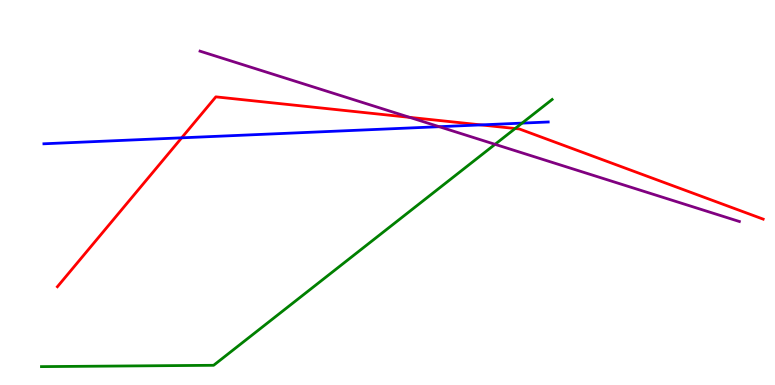[{'lines': ['blue', 'red'], 'intersections': [{'x': 2.34, 'y': 6.42}, {'x': 6.21, 'y': 6.76}]}, {'lines': ['green', 'red'], 'intersections': [{'x': 6.65, 'y': 6.66}]}, {'lines': ['purple', 'red'], 'intersections': [{'x': 5.29, 'y': 6.95}]}, {'lines': ['blue', 'green'], 'intersections': [{'x': 6.74, 'y': 6.8}]}, {'lines': ['blue', 'purple'], 'intersections': [{'x': 5.67, 'y': 6.71}]}, {'lines': ['green', 'purple'], 'intersections': [{'x': 6.39, 'y': 6.25}]}]